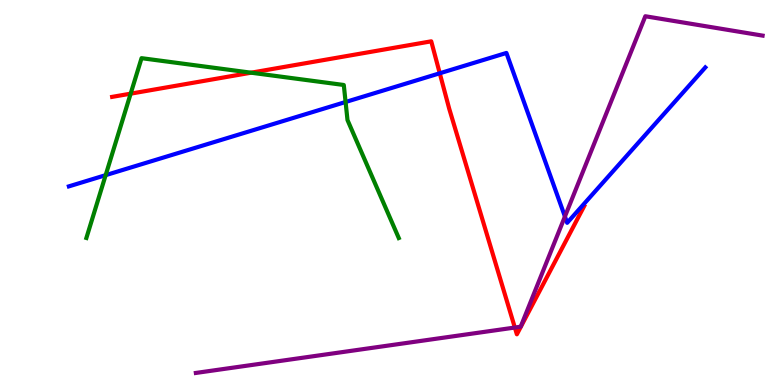[{'lines': ['blue', 'red'], 'intersections': [{'x': 5.67, 'y': 8.1}]}, {'lines': ['green', 'red'], 'intersections': [{'x': 1.69, 'y': 7.57}, {'x': 3.24, 'y': 8.11}]}, {'lines': ['purple', 'red'], 'intersections': [{'x': 6.64, 'y': 1.49}]}, {'lines': ['blue', 'green'], 'intersections': [{'x': 1.36, 'y': 5.45}, {'x': 4.46, 'y': 7.35}]}, {'lines': ['blue', 'purple'], 'intersections': [{'x': 7.29, 'y': 4.38}]}, {'lines': ['green', 'purple'], 'intersections': []}]